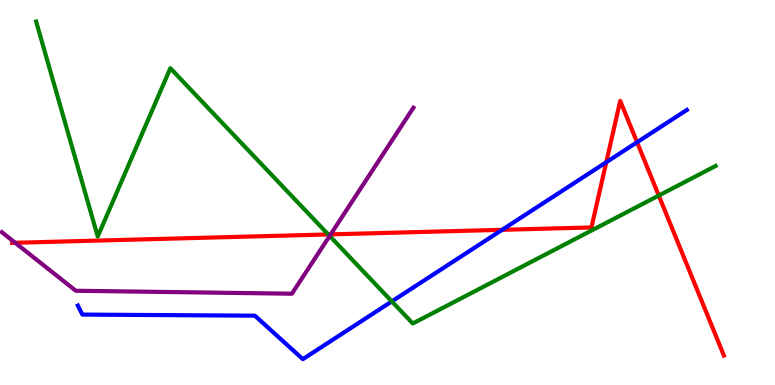[{'lines': ['blue', 'red'], 'intersections': [{'x': 6.48, 'y': 4.03}, {'x': 7.82, 'y': 5.79}, {'x': 8.22, 'y': 6.31}]}, {'lines': ['green', 'red'], 'intersections': [{'x': 4.24, 'y': 3.91}, {'x': 8.5, 'y': 4.92}]}, {'lines': ['purple', 'red'], 'intersections': [{'x': 0.196, 'y': 3.69}, {'x': 4.27, 'y': 3.91}]}, {'lines': ['blue', 'green'], 'intersections': [{'x': 5.06, 'y': 2.17}]}, {'lines': ['blue', 'purple'], 'intersections': []}, {'lines': ['green', 'purple'], 'intersections': [{'x': 4.25, 'y': 3.87}]}]